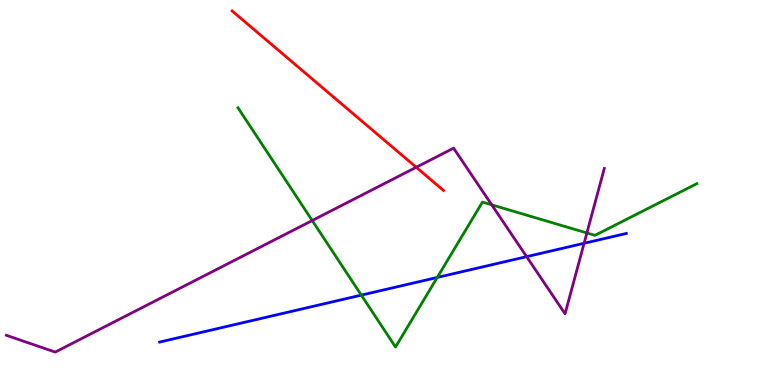[{'lines': ['blue', 'red'], 'intersections': []}, {'lines': ['green', 'red'], 'intersections': []}, {'lines': ['purple', 'red'], 'intersections': [{'x': 5.37, 'y': 5.66}]}, {'lines': ['blue', 'green'], 'intersections': [{'x': 4.66, 'y': 2.33}, {'x': 5.64, 'y': 2.79}]}, {'lines': ['blue', 'purple'], 'intersections': [{'x': 6.79, 'y': 3.33}, {'x': 7.54, 'y': 3.68}]}, {'lines': ['green', 'purple'], 'intersections': [{'x': 4.03, 'y': 4.27}, {'x': 6.34, 'y': 4.68}, {'x': 7.57, 'y': 3.95}]}]